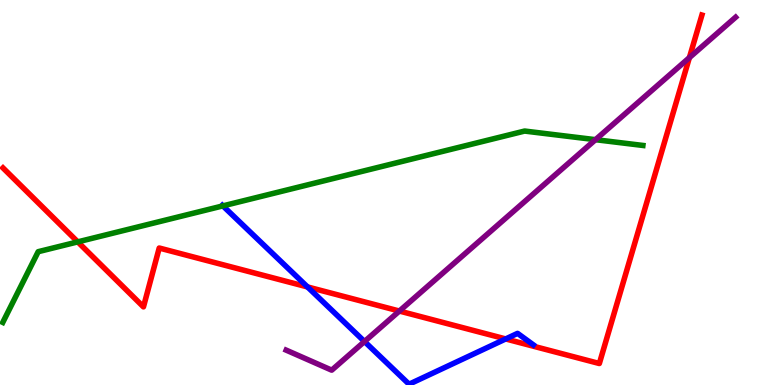[{'lines': ['blue', 'red'], 'intersections': [{'x': 3.97, 'y': 2.55}, {'x': 6.53, 'y': 1.2}]}, {'lines': ['green', 'red'], 'intersections': [{'x': 1.0, 'y': 3.72}]}, {'lines': ['purple', 'red'], 'intersections': [{'x': 5.15, 'y': 1.92}, {'x': 8.9, 'y': 8.5}]}, {'lines': ['blue', 'green'], 'intersections': [{'x': 2.88, 'y': 4.65}]}, {'lines': ['blue', 'purple'], 'intersections': [{'x': 4.7, 'y': 1.13}]}, {'lines': ['green', 'purple'], 'intersections': [{'x': 7.68, 'y': 6.37}]}]